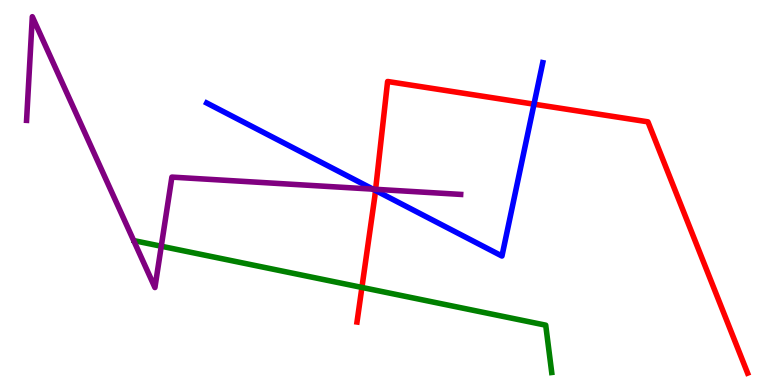[{'lines': ['blue', 'red'], 'intersections': [{'x': 4.84, 'y': 5.05}, {'x': 6.89, 'y': 7.29}]}, {'lines': ['green', 'red'], 'intersections': [{'x': 4.67, 'y': 2.53}]}, {'lines': ['purple', 'red'], 'intersections': [{'x': 4.85, 'y': 5.08}]}, {'lines': ['blue', 'green'], 'intersections': []}, {'lines': ['blue', 'purple'], 'intersections': [{'x': 4.81, 'y': 5.09}]}, {'lines': ['green', 'purple'], 'intersections': [{'x': 2.08, 'y': 3.6}]}]